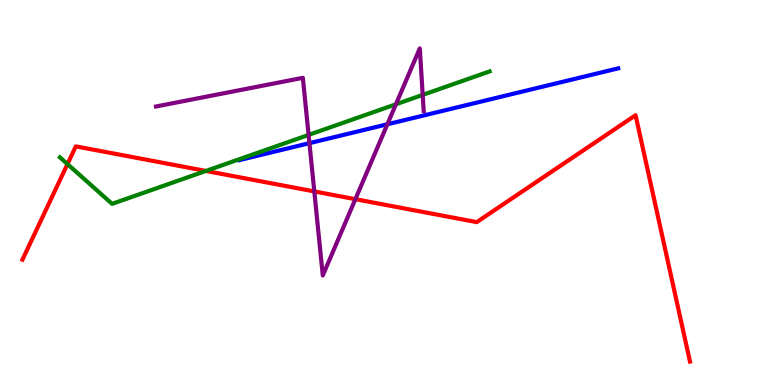[{'lines': ['blue', 'red'], 'intersections': []}, {'lines': ['green', 'red'], 'intersections': [{'x': 0.871, 'y': 5.74}, {'x': 2.66, 'y': 5.56}]}, {'lines': ['purple', 'red'], 'intersections': [{'x': 4.06, 'y': 5.03}, {'x': 4.59, 'y': 4.83}]}, {'lines': ['blue', 'green'], 'intersections': []}, {'lines': ['blue', 'purple'], 'intersections': [{'x': 3.99, 'y': 6.28}, {'x': 5.0, 'y': 6.77}]}, {'lines': ['green', 'purple'], 'intersections': [{'x': 3.98, 'y': 6.5}, {'x': 5.11, 'y': 7.29}, {'x': 5.45, 'y': 7.54}]}]